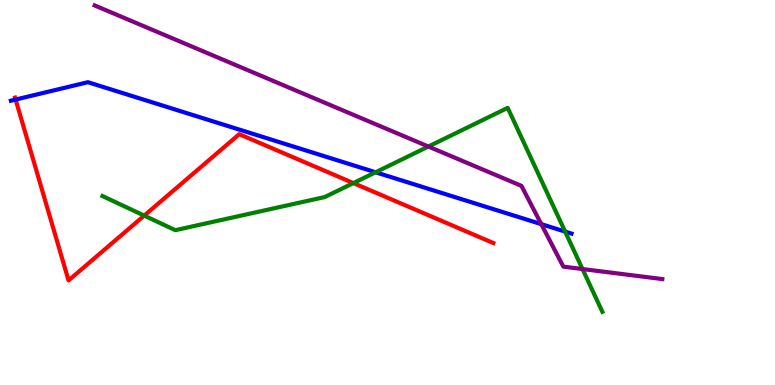[{'lines': ['blue', 'red'], 'intersections': [{'x': 0.201, 'y': 7.41}]}, {'lines': ['green', 'red'], 'intersections': [{'x': 1.86, 'y': 4.4}, {'x': 4.56, 'y': 5.24}]}, {'lines': ['purple', 'red'], 'intersections': []}, {'lines': ['blue', 'green'], 'intersections': [{'x': 4.85, 'y': 5.53}, {'x': 7.29, 'y': 3.98}]}, {'lines': ['blue', 'purple'], 'intersections': [{'x': 6.98, 'y': 4.18}]}, {'lines': ['green', 'purple'], 'intersections': [{'x': 5.53, 'y': 6.19}, {'x': 7.52, 'y': 3.01}]}]